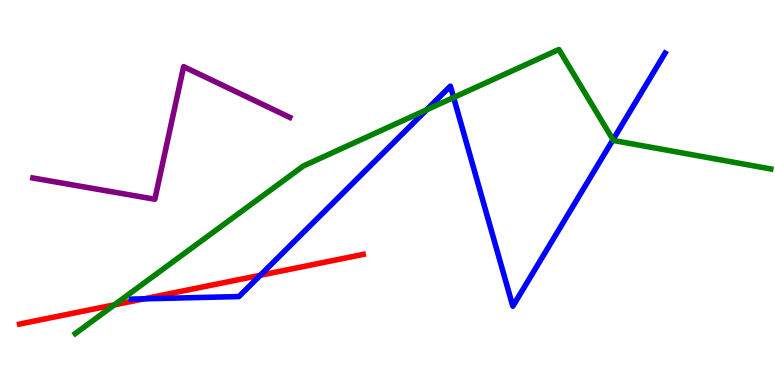[{'lines': ['blue', 'red'], 'intersections': [{'x': 1.86, 'y': 2.24}, {'x': 3.36, 'y': 2.85}]}, {'lines': ['green', 'red'], 'intersections': [{'x': 1.48, 'y': 2.08}]}, {'lines': ['purple', 'red'], 'intersections': []}, {'lines': ['blue', 'green'], 'intersections': [{'x': 5.5, 'y': 7.15}, {'x': 5.85, 'y': 7.47}, {'x': 7.91, 'y': 6.37}]}, {'lines': ['blue', 'purple'], 'intersections': []}, {'lines': ['green', 'purple'], 'intersections': []}]